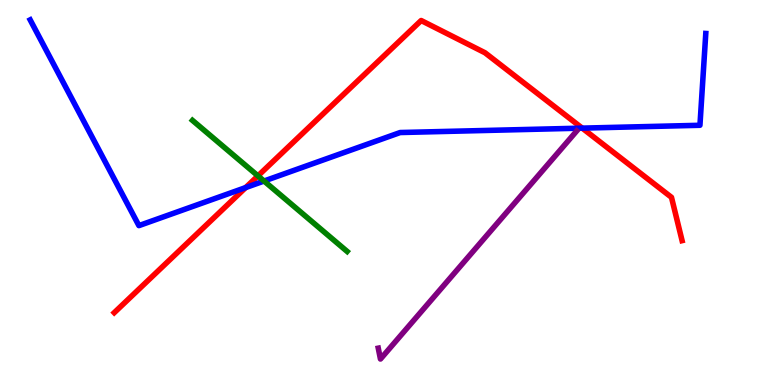[{'lines': ['blue', 'red'], 'intersections': [{'x': 3.17, 'y': 5.13}, {'x': 7.51, 'y': 6.67}]}, {'lines': ['green', 'red'], 'intersections': [{'x': 3.33, 'y': 5.43}]}, {'lines': ['purple', 'red'], 'intersections': []}, {'lines': ['blue', 'green'], 'intersections': [{'x': 3.41, 'y': 5.3}]}, {'lines': ['blue', 'purple'], 'intersections': []}, {'lines': ['green', 'purple'], 'intersections': []}]